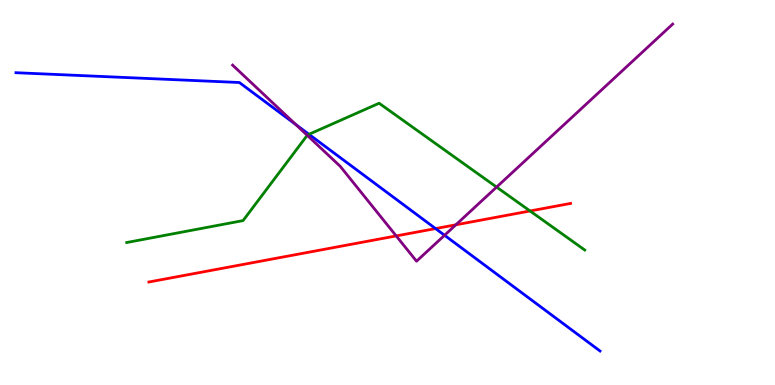[{'lines': ['blue', 'red'], 'intersections': [{'x': 5.62, 'y': 4.06}]}, {'lines': ['green', 'red'], 'intersections': [{'x': 6.84, 'y': 4.52}]}, {'lines': ['purple', 'red'], 'intersections': [{'x': 5.11, 'y': 3.87}, {'x': 5.88, 'y': 4.16}]}, {'lines': ['blue', 'green'], 'intersections': [{'x': 3.99, 'y': 6.51}]}, {'lines': ['blue', 'purple'], 'intersections': [{'x': 3.82, 'y': 6.77}, {'x': 5.74, 'y': 3.89}]}, {'lines': ['green', 'purple'], 'intersections': [{'x': 3.96, 'y': 6.49}, {'x': 6.41, 'y': 5.14}]}]